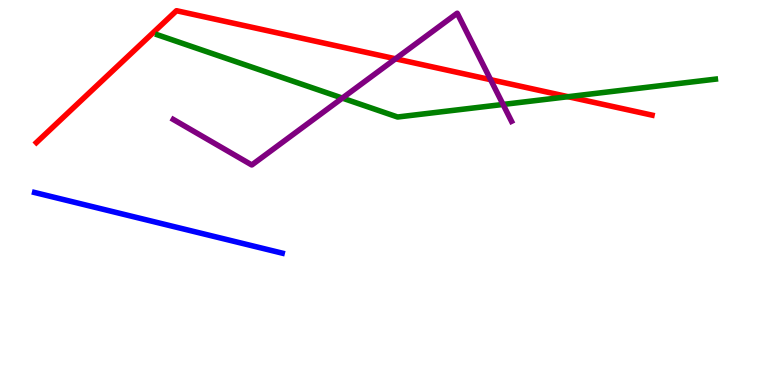[{'lines': ['blue', 'red'], 'intersections': []}, {'lines': ['green', 'red'], 'intersections': [{'x': 7.33, 'y': 7.49}]}, {'lines': ['purple', 'red'], 'intersections': [{'x': 5.1, 'y': 8.47}, {'x': 6.33, 'y': 7.93}]}, {'lines': ['blue', 'green'], 'intersections': []}, {'lines': ['blue', 'purple'], 'intersections': []}, {'lines': ['green', 'purple'], 'intersections': [{'x': 4.42, 'y': 7.45}, {'x': 6.49, 'y': 7.29}]}]